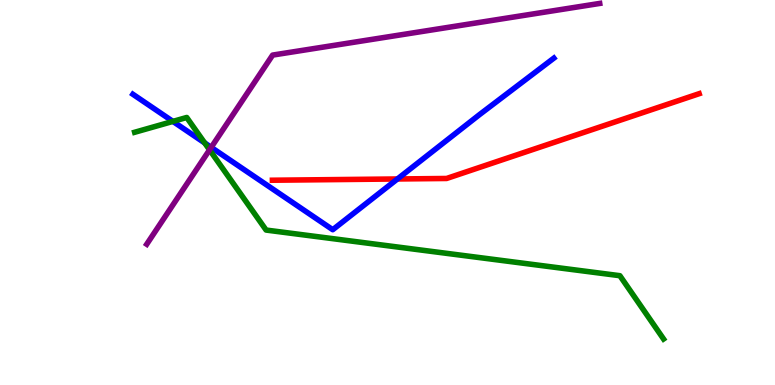[{'lines': ['blue', 'red'], 'intersections': [{'x': 5.13, 'y': 5.35}]}, {'lines': ['green', 'red'], 'intersections': []}, {'lines': ['purple', 'red'], 'intersections': []}, {'lines': ['blue', 'green'], 'intersections': [{'x': 2.23, 'y': 6.85}, {'x': 2.64, 'y': 6.29}]}, {'lines': ['blue', 'purple'], 'intersections': [{'x': 2.73, 'y': 6.17}]}, {'lines': ['green', 'purple'], 'intersections': [{'x': 2.7, 'y': 6.11}]}]